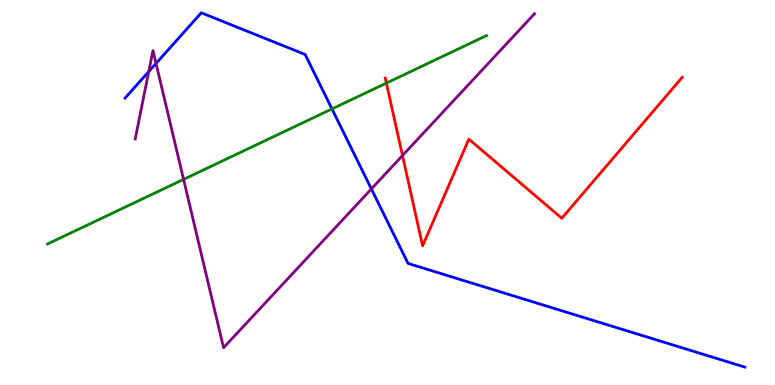[{'lines': ['blue', 'red'], 'intersections': []}, {'lines': ['green', 'red'], 'intersections': [{'x': 4.99, 'y': 7.84}]}, {'lines': ['purple', 'red'], 'intersections': [{'x': 5.19, 'y': 5.96}]}, {'lines': ['blue', 'green'], 'intersections': [{'x': 4.28, 'y': 7.17}]}, {'lines': ['blue', 'purple'], 'intersections': [{'x': 1.92, 'y': 8.14}, {'x': 2.01, 'y': 8.35}, {'x': 4.79, 'y': 5.09}]}, {'lines': ['green', 'purple'], 'intersections': [{'x': 2.37, 'y': 5.34}]}]